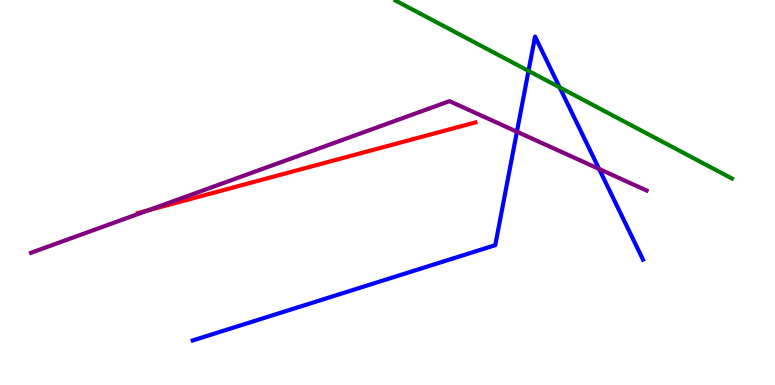[{'lines': ['blue', 'red'], 'intersections': []}, {'lines': ['green', 'red'], 'intersections': []}, {'lines': ['purple', 'red'], 'intersections': [{'x': 1.91, 'y': 4.54}]}, {'lines': ['blue', 'green'], 'intersections': [{'x': 6.82, 'y': 8.16}, {'x': 7.22, 'y': 7.73}]}, {'lines': ['blue', 'purple'], 'intersections': [{'x': 6.67, 'y': 6.58}, {'x': 7.73, 'y': 5.61}]}, {'lines': ['green', 'purple'], 'intersections': []}]